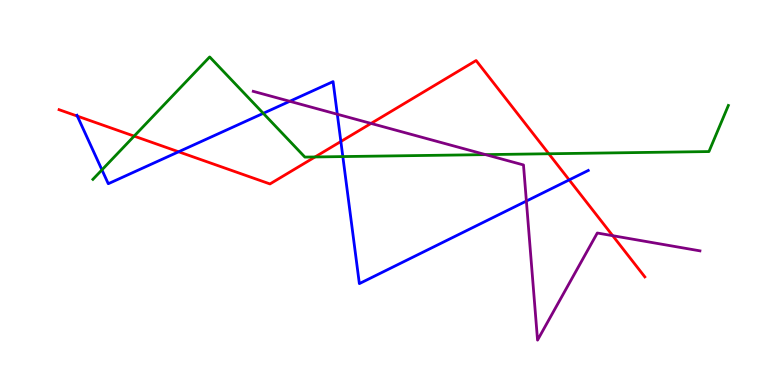[{'lines': ['blue', 'red'], 'intersections': [{'x': 0.998, 'y': 6.98}, {'x': 2.3, 'y': 6.06}, {'x': 4.4, 'y': 6.32}, {'x': 7.34, 'y': 5.33}]}, {'lines': ['green', 'red'], 'intersections': [{'x': 1.73, 'y': 6.46}, {'x': 4.06, 'y': 5.92}, {'x': 7.08, 'y': 6.01}]}, {'lines': ['purple', 'red'], 'intersections': [{'x': 4.79, 'y': 6.79}, {'x': 7.91, 'y': 3.88}]}, {'lines': ['blue', 'green'], 'intersections': [{'x': 1.32, 'y': 5.59}, {'x': 3.4, 'y': 7.06}, {'x': 4.42, 'y': 5.93}]}, {'lines': ['blue', 'purple'], 'intersections': [{'x': 3.74, 'y': 7.37}, {'x': 4.35, 'y': 7.03}, {'x': 6.79, 'y': 4.78}]}, {'lines': ['green', 'purple'], 'intersections': [{'x': 6.27, 'y': 5.98}]}]